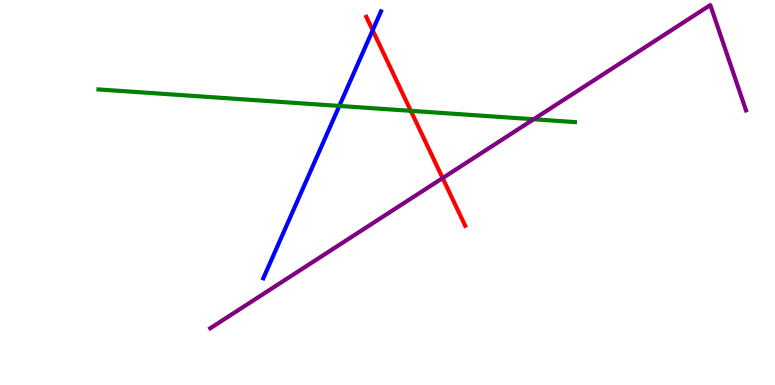[{'lines': ['blue', 'red'], 'intersections': [{'x': 4.81, 'y': 9.21}]}, {'lines': ['green', 'red'], 'intersections': [{'x': 5.3, 'y': 7.12}]}, {'lines': ['purple', 'red'], 'intersections': [{'x': 5.71, 'y': 5.37}]}, {'lines': ['blue', 'green'], 'intersections': [{'x': 4.38, 'y': 7.25}]}, {'lines': ['blue', 'purple'], 'intersections': []}, {'lines': ['green', 'purple'], 'intersections': [{'x': 6.89, 'y': 6.9}]}]